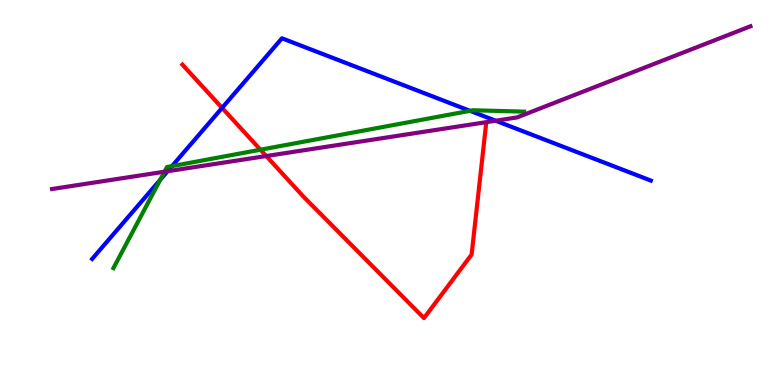[{'lines': ['blue', 'red'], 'intersections': [{'x': 2.87, 'y': 7.2}]}, {'lines': ['green', 'red'], 'intersections': [{'x': 3.36, 'y': 6.11}]}, {'lines': ['purple', 'red'], 'intersections': [{'x': 3.44, 'y': 5.95}]}, {'lines': ['blue', 'green'], 'intersections': [{'x': 2.07, 'y': 5.33}, {'x': 2.22, 'y': 5.68}, {'x': 6.06, 'y': 7.12}]}, {'lines': ['blue', 'purple'], 'intersections': [{'x': 2.16, 'y': 5.55}, {'x': 6.4, 'y': 6.86}]}, {'lines': ['green', 'purple'], 'intersections': [{'x': 2.12, 'y': 5.54}]}]